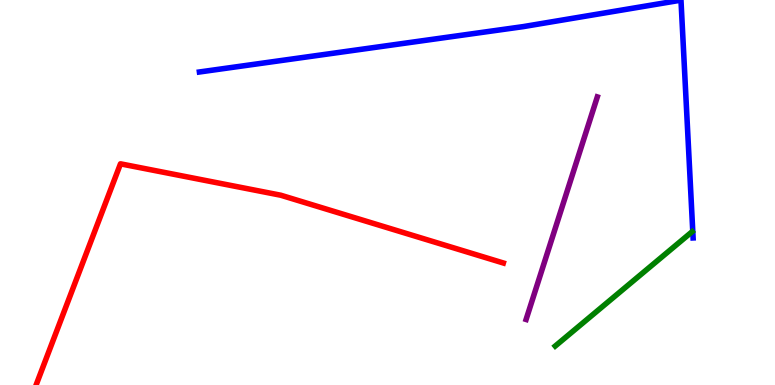[{'lines': ['blue', 'red'], 'intersections': []}, {'lines': ['green', 'red'], 'intersections': []}, {'lines': ['purple', 'red'], 'intersections': []}, {'lines': ['blue', 'green'], 'intersections': []}, {'lines': ['blue', 'purple'], 'intersections': []}, {'lines': ['green', 'purple'], 'intersections': []}]